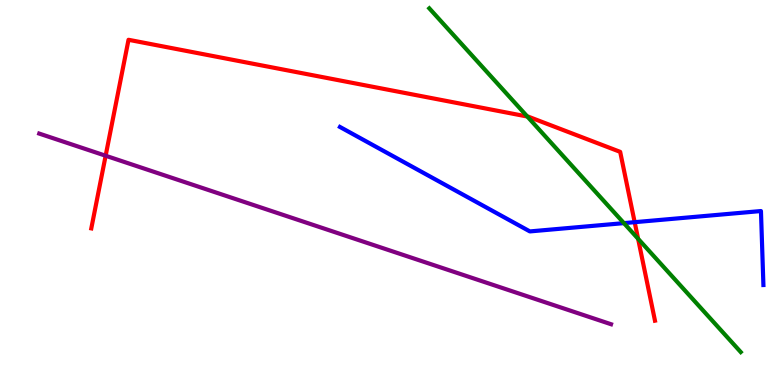[{'lines': ['blue', 'red'], 'intersections': [{'x': 8.19, 'y': 4.23}]}, {'lines': ['green', 'red'], 'intersections': [{'x': 6.8, 'y': 6.97}, {'x': 8.23, 'y': 3.8}]}, {'lines': ['purple', 'red'], 'intersections': [{'x': 1.36, 'y': 5.96}]}, {'lines': ['blue', 'green'], 'intersections': [{'x': 8.05, 'y': 4.2}]}, {'lines': ['blue', 'purple'], 'intersections': []}, {'lines': ['green', 'purple'], 'intersections': []}]